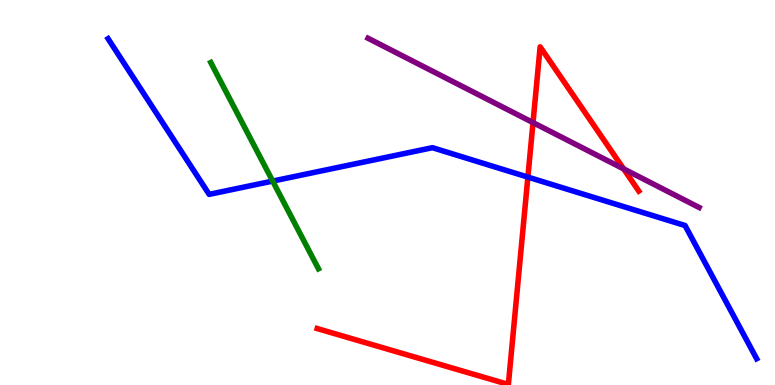[{'lines': ['blue', 'red'], 'intersections': [{'x': 6.81, 'y': 5.4}]}, {'lines': ['green', 'red'], 'intersections': []}, {'lines': ['purple', 'red'], 'intersections': [{'x': 6.88, 'y': 6.82}, {'x': 8.05, 'y': 5.61}]}, {'lines': ['blue', 'green'], 'intersections': [{'x': 3.52, 'y': 5.3}]}, {'lines': ['blue', 'purple'], 'intersections': []}, {'lines': ['green', 'purple'], 'intersections': []}]